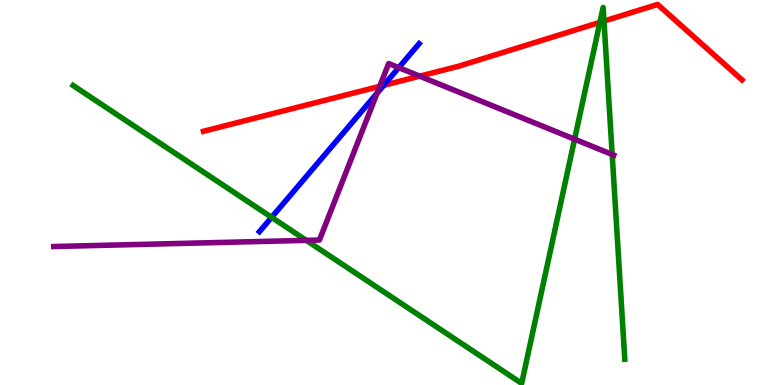[{'lines': ['blue', 'red'], 'intersections': [{'x': 4.95, 'y': 7.78}]}, {'lines': ['green', 'red'], 'intersections': [{'x': 7.74, 'y': 9.42}, {'x': 7.79, 'y': 9.45}]}, {'lines': ['purple', 'red'], 'intersections': [{'x': 4.9, 'y': 7.76}, {'x': 5.42, 'y': 8.02}]}, {'lines': ['blue', 'green'], 'intersections': [{'x': 3.5, 'y': 4.35}]}, {'lines': ['blue', 'purple'], 'intersections': [{'x': 4.87, 'y': 7.58}, {'x': 5.15, 'y': 8.24}]}, {'lines': ['green', 'purple'], 'intersections': [{'x': 3.95, 'y': 3.76}, {'x': 7.41, 'y': 6.38}, {'x': 7.9, 'y': 5.99}]}]